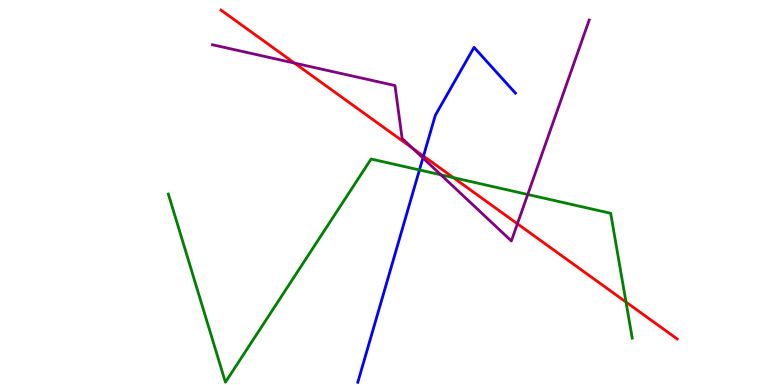[{'lines': ['blue', 'red'], 'intersections': [{'x': 5.46, 'y': 5.95}]}, {'lines': ['green', 'red'], 'intersections': [{'x': 5.85, 'y': 5.39}, {'x': 8.08, 'y': 2.15}]}, {'lines': ['purple', 'red'], 'intersections': [{'x': 3.8, 'y': 8.36}, {'x': 5.32, 'y': 6.15}, {'x': 6.68, 'y': 4.19}]}, {'lines': ['blue', 'green'], 'intersections': [{'x': 5.41, 'y': 5.59}]}, {'lines': ['blue', 'purple'], 'intersections': [{'x': 5.46, 'y': 5.9}]}, {'lines': ['green', 'purple'], 'intersections': [{'x': 5.69, 'y': 5.46}, {'x': 6.81, 'y': 4.95}]}]